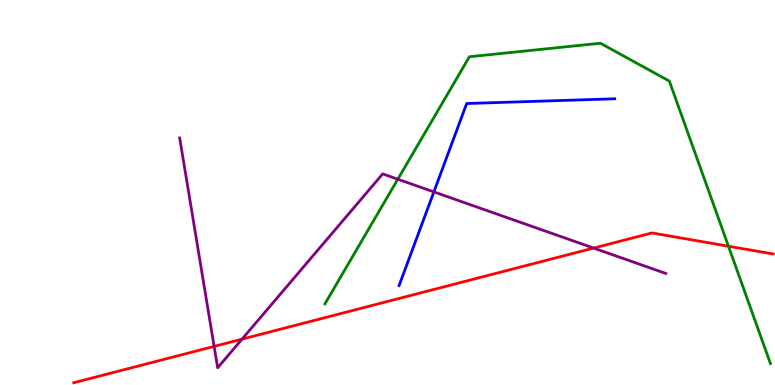[{'lines': ['blue', 'red'], 'intersections': []}, {'lines': ['green', 'red'], 'intersections': [{'x': 9.4, 'y': 3.6}]}, {'lines': ['purple', 'red'], 'intersections': [{'x': 2.76, 'y': 1.0}, {'x': 3.12, 'y': 1.19}, {'x': 7.66, 'y': 3.56}]}, {'lines': ['blue', 'green'], 'intersections': []}, {'lines': ['blue', 'purple'], 'intersections': [{'x': 5.6, 'y': 5.02}]}, {'lines': ['green', 'purple'], 'intersections': [{'x': 5.13, 'y': 5.35}]}]